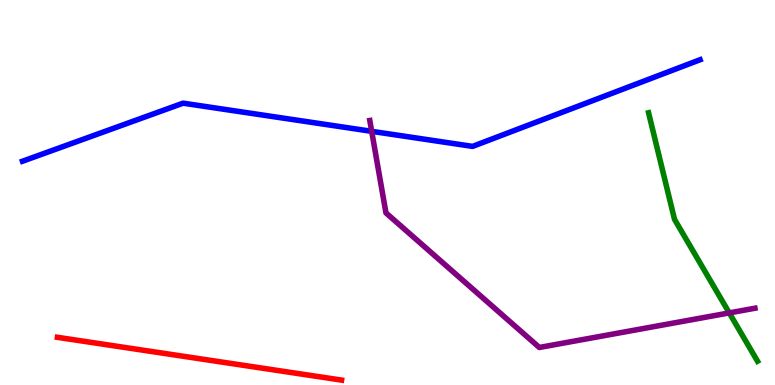[{'lines': ['blue', 'red'], 'intersections': []}, {'lines': ['green', 'red'], 'intersections': []}, {'lines': ['purple', 'red'], 'intersections': []}, {'lines': ['blue', 'green'], 'intersections': []}, {'lines': ['blue', 'purple'], 'intersections': [{'x': 4.8, 'y': 6.59}]}, {'lines': ['green', 'purple'], 'intersections': [{'x': 9.41, 'y': 1.87}]}]